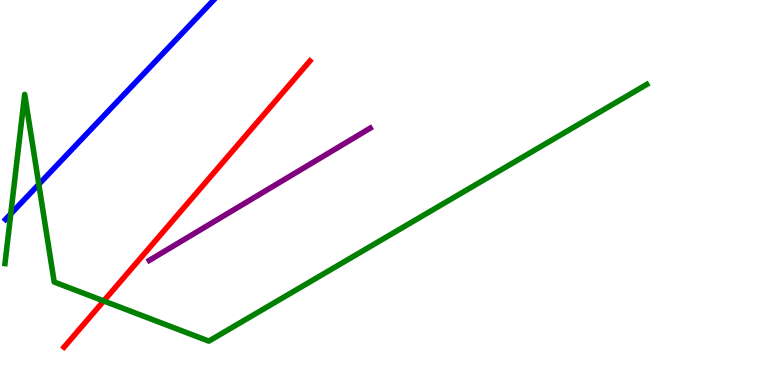[{'lines': ['blue', 'red'], 'intersections': []}, {'lines': ['green', 'red'], 'intersections': [{'x': 1.34, 'y': 2.18}]}, {'lines': ['purple', 'red'], 'intersections': []}, {'lines': ['blue', 'green'], 'intersections': [{'x': 0.139, 'y': 4.44}, {'x': 0.501, 'y': 5.21}]}, {'lines': ['blue', 'purple'], 'intersections': []}, {'lines': ['green', 'purple'], 'intersections': []}]